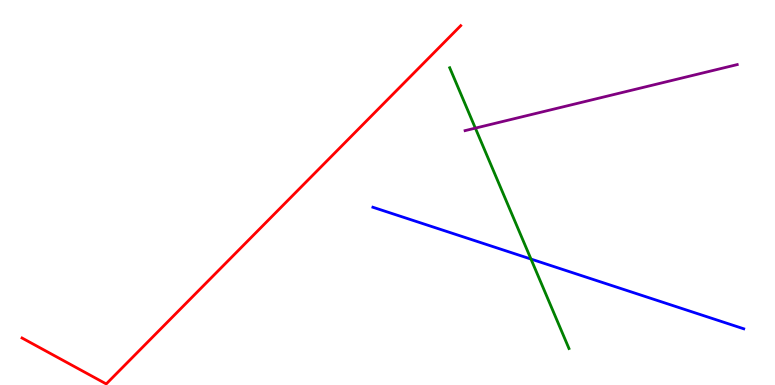[{'lines': ['blue', 'red'], 'intersections': []}, {'lines': ['green', 'red'], 'intersections': []}, {'lines': ['purple', 'red'], 'intersections': []}, {'lines': ['blue', 'green'], 'intersections': [{'x': 6.85, 'y': 3.27}]}, {'lines': ['blue', 'purple'], 'intersections': []}, {'lines': ['green', 'purple'], 'intersections': [{'x': 6.13, 'y': 6.67}]}]